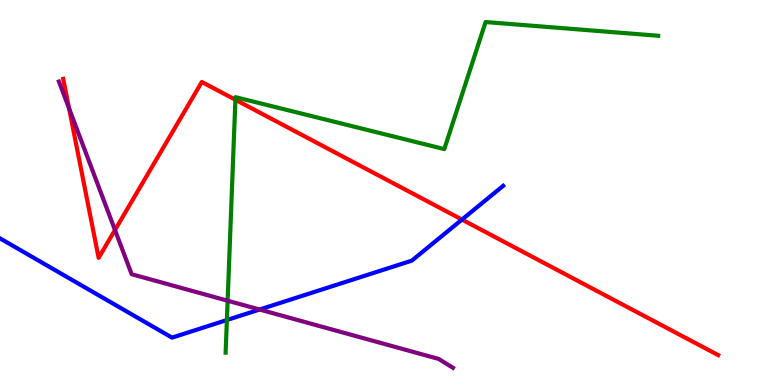[{'lines': ['blue', 'red'], 'intersections': [{'x': 5.96, 'y': 4.3}]}, {'lines': ['green', 'red'], 'intersections': [{'x': 3.04, 'y': 7.41}]}, {'lines': ['purple', 'red'], 'intersections': [{'x': 0.891, 'y': 7.18}, {'x': 1.48, 'y': 4.03}]}, {'lines': ['blue', 'green'], 'intersections': [{'x': 2.93, 'y': 1.69}]}, {'lines': ['blue', 'purple'], 'intersections': [{'x': 3.35, 'y': 1.96}]}, {'lines': ['green', 'purple'], 'intersections': [{'x': 2.94, 'y': 2.19}]}]